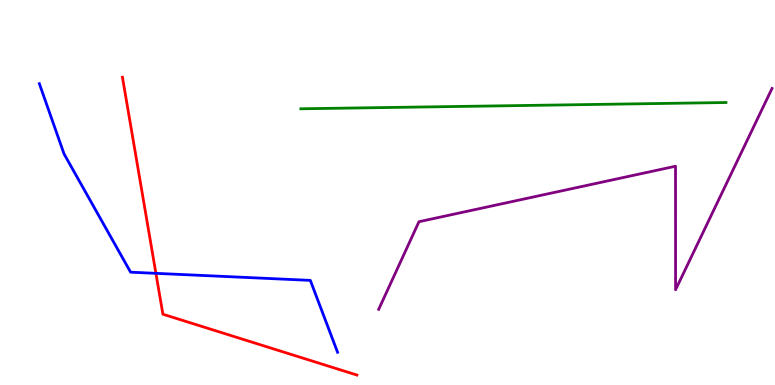[{'lines': ['blue', 'red'], 'intersections': [{'x': 2.01, 'y': 2.9}]}, {'lines': ['green', 'red'], 'intersections': []}, {'lines': ['purple', 'red'], 'intersections': []}, {'lines': ['blue', 'green'], 'intersections': []}, {'lines': ['blue', 'purple'], 'intersections': []}, {'lines': ['green', 'purple'], 'intersections': []}]